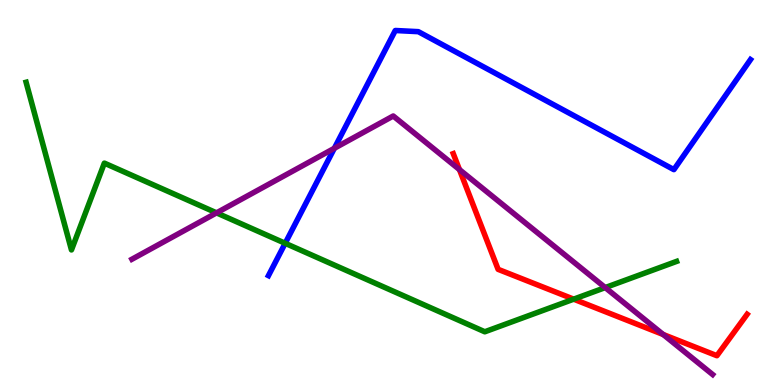[{'lines': ['blue', 'red'], 'intersections': []}, {'lines': ['green', 'red'], 'intersections': [{'x': 7.4, 'y': 2.23}]}, {'lines': ['purple', 'red'], 'intersections': [{'x': 5.93, 'y': 5.6}, {'x': 8.56, 'y': 1.31}]}, {'lines': ['blue', 'green'], 'intersections': [{'x': 3.68, 'y': 3.68}]}, {'lines': ['blue', 'purple'], 'intersections': [{'x': 4.31, 'y': 6.15}]}, {'lines': ['green', 'purple'], 'intersections': [{'x': 2.79, 'y': 4.47}, {'x': 7.81, 'y': 2.53}]}]